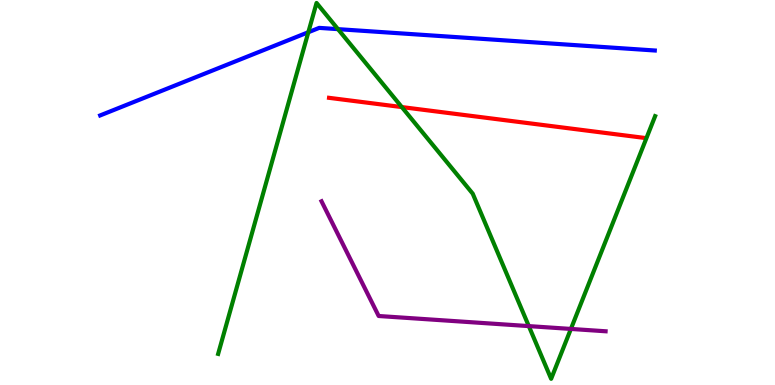[{'lines': ['blue', 'red'], 'intersections': []}, {'lines': ['green', 'red'], 'intersections': [{'x': 5.18, 'y': 7.22}]}, {'lines': ['purple', 'red'], 'intersections': []}, {'lines': ['blue', 'green'], 'intersections': [{'x': 3.98, 'y': 9.16}, {'x': 4.36, 'y': 9.24}]}, {'lines': ['blue', 'purple'], 'intersections': []}, {'lines': ['green', 'purple'], 'intersections': [{'x': 6.82, 'y': 1.53}, {'x': 7.37, 'y': 1.46}]}]